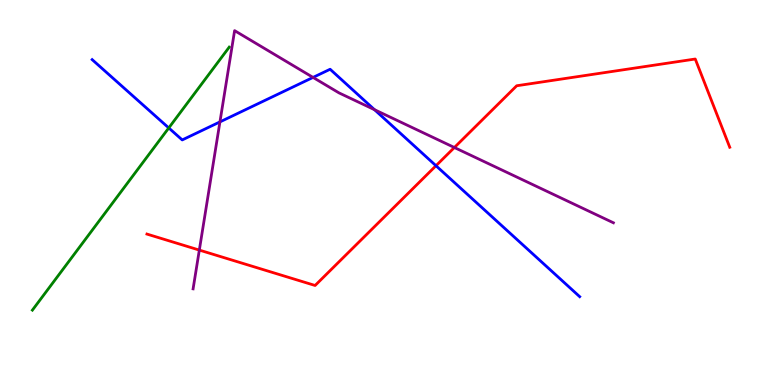[{'lines': ['blue', 'red'], 'intersections': [{'x': 5.63, 'y': 5.7}]}, {'lines': ['green', 'red'], 'intersections': []}, {'lines': ['purple', 'red'], 'intersections': [{'x': 2.57, 'y': 3.5}, {'x': 5.86, 'y': 6.17}]}, {'lines': ['blue', 'green'], 'intersections': [{'x': 2.18, 'y': 6.68}]}, {'lines': ['blue', 'purple'], 'intersections': [{'x': 2.84, 'y': 6.83}, {'x': 4.04, 'y': 7.99}, {'x': 4.83, 'y': 7.15}]}, {'lines': ['green', 'purple'], 'intersections': []}]